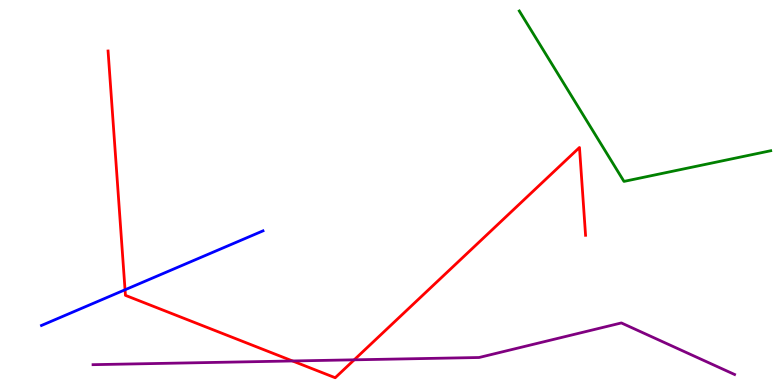[{'lines': ['blue', 'red'], 'intersections': [{'x': 1.61, 'y': 2.47}]}, {'lines': ['green', 'red'], 'intersections': []}, {'lines': ['purple', 'red'], 'intersections': [{'x': 3.77, 'y': 0.624}, {'x': 4.57, 'y': 0.654}]}, {'lines': ['blue', 'green'], 'intersections': []}, {'lines': ['blue', 'purple'], 'intersections': []}, {'lines': ['green', 'purple'], 'intersections': []}]